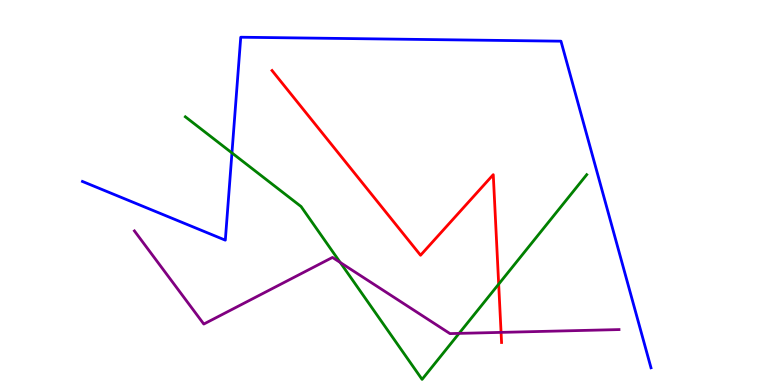[{'lines': ['blue', 'red'], 'intersections': []}, {'lines': ['green', 'red'], 'intersections': [{'x': 6.43, 'y': 2.62}]}, {'lines': ['purple', 'red'], 'intersections': [{'x': 6.47, 'y': 1.37}]}, {'lines': ['blue', 'green'], 'intersections': [{'x': 2.99, 'y': 6.03}]}, {'lines': ['blue', 'purple'], 'intersections': []}, {'lines': ['green', 'purple'], 'intersections': [{'x': 4.39, 'y': 3.18}, {'x': 5.92, 'y': 1.34}]}]